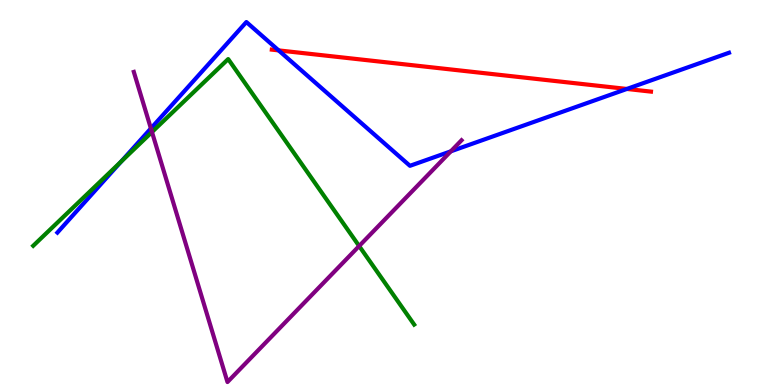[{'lines': ['blue', 'red'], 'intersections': [{'x': 3.6, 'y': 8.69}, {'x': 8.09, 'y': 7.69}]}, {'lines': ['green', 'red'], 'intersections': []}, {'lines': ['purple', 'red'], 'intersections': []}, {'lines': ['blue', 'green'], 'intersections': [{'x': 1.56, 'y': 5.8}]}, {'lines': ['blue', 'purple'], 'intersections': [{'x': 1.95, 'y': 6.66}, {'x': 5.82, 'y': 6.07}]}, {'lines': ['green', 'purple'], 'intersections': [{'x': 1.96, 'y': 6.57}, {'x': 4.63, 'y': 3.61}]}]